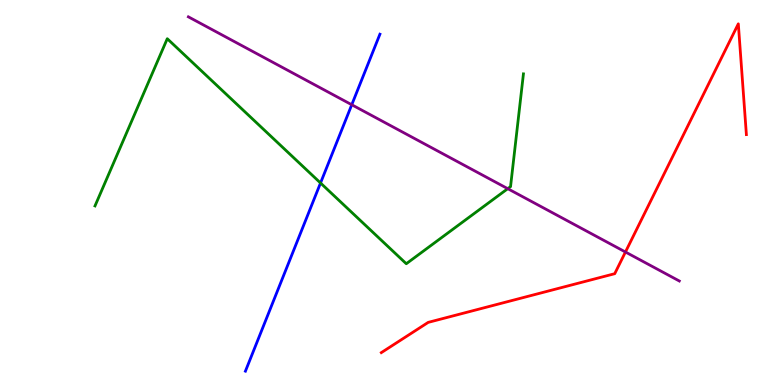[{'lines': ['blue', 'red'], 'intersections': []}, {'lines': ['green', 'red'], 'intersections': []}, {'lines': ['purple', 'red'], 'intersections': [{'x': 8.07, 'y': 3.45}]}, {'lines': ['blue', 'green'], 'intersections': [{'x': 4.14, 'y': 5.25}]}, {'lines': ['blue', 'purple'], 'intersections': [{'x': 4.54, 'y': 7.28}]}, {'lines': ['green', 'purple'], 'intersections': [{'x': 6.55, 'y': 5.1}]}]